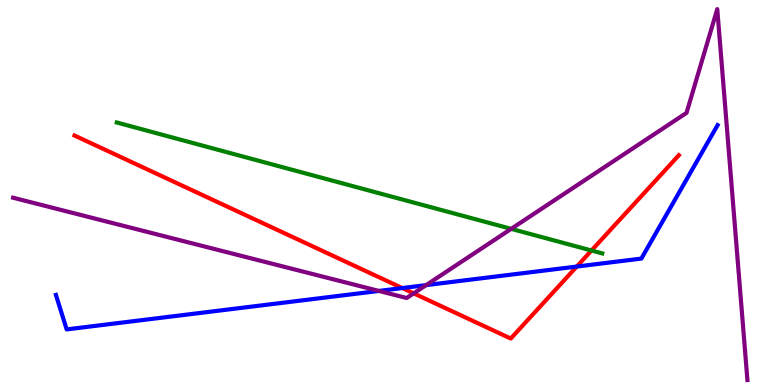[{'lines': ['blue', 'red'], 'intersections': [{'x': 5.19, 'y': 2.52}, {'x': 7.44, 'y': 3.08}]}, {'lines': ['green', 'red'], 'intersections': [{'x': 7.63, 'y': 3.49}]}, {'lines': ['purple', 'red'], 'intersections': [{'x': 5.34, 'y': 2.38}]}, {'lines': ['blue', 'green'], 'intersections': []}, {'lines': ['blue', 'purple'], 'intersections': [{'x': 4.89, 'y': 2.44}, {'x': 5.5, 'y': 2.59}]}, {'lines': ['green', 'purple'], 'intersections': [{'x': 6.6, 'y': 4.06}]}]